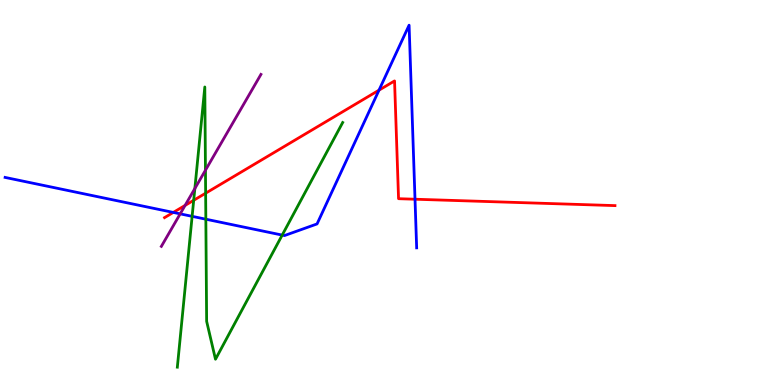[{'lines': ['blue', 'red'], 'intersections': [{'x': 2.24, 'y': 4.48}, {'x': 4.89, 'y': 7.66}, {'x': 5.35, 'y': 4.83}]}, {'lines': ['green', 'red'], 'intersections': [{'x': 2.5, 'y': 4.8}, {'x': 2.65, 'y': 4.98}]}, {'lines': ['purple', 'red'], 'intersections': [{'x': 2.39, 'y': 4.66}]}, {'lines': ['blue', 'green'], 'intersections': [{'x': 2.48, 'y': 4.38}, {'x': 2.66, 'y': 4.31}, {'x': 3.64, 'y': 3.89}]}, {'lines': ['blue', 'purple'], 'intersections': [{'x': 2.33, 'y': 4.45}]}, {'lines': ['green', 'purple'], 'intersections': [{'x': 2.51, 'y': 5.1}, {'x': 2.65, 'y': 5.58}]}]